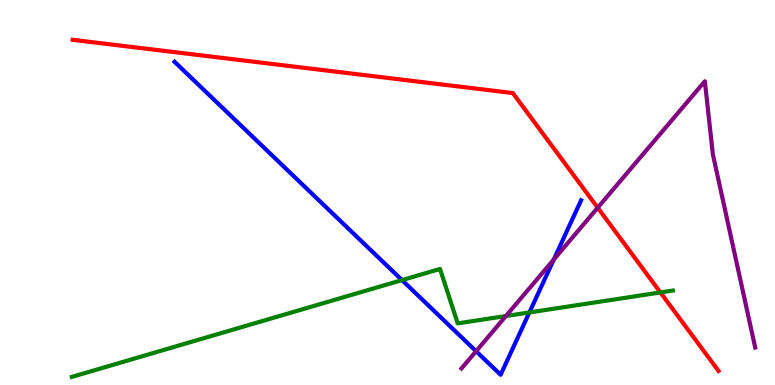[{'lines': ['blue', 'red'], 'intersections': []}, {'lines': ['green', 'red'], 'intersections': [{'x': 8.52, 'y': 2.4}]}, {'lines': ['purple', 'red'], 'intersections': [{'x': 7.71, 'y': 4.6}]}, {'lines': ['blue', 'green'], 'intersections': [{'x': 5.19, 'y': 2.72}, {'x': 6.83, 'y': 1.88}]}, {'lines': ['blue', 'purple'], 'intersections': [{'x': 6.14, 'y': 0.877}, {'x': 7.15, 'y': 3.26}]}, {'lines': ['green', 'purple'], 'intersections': [{'x': 6.53, 'y': 1.79}]}]